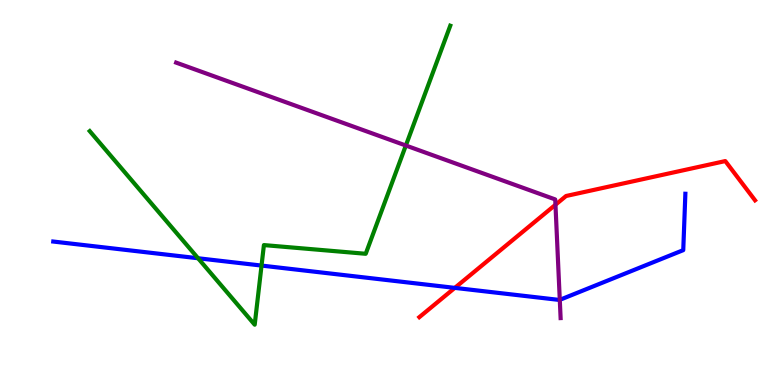[{'lines': ['blue', 'red'], 'intersections': [{'x': 5.87, 'y': 2.52}]}, {'lines': ['green', 'red'], 'intersections': []}, {'lines': ['purple', 'red'], 'intersections': [{'x': 7.17, 'y': 4.68}]}, {'lines': ['blue', 'green'], 'intersections': [{'x': 2.56, 'y': 3.29}, {'x': 3.37, 'y': 3.1}]}, {'lines': ['blue', 'purple'], 'intersections': [{'x': 7.22, 'y': 2.21}]}, {'lines': ['green', 'purple'], 'intersections': [{'x': 5.24, 'y': 6.22}]}]